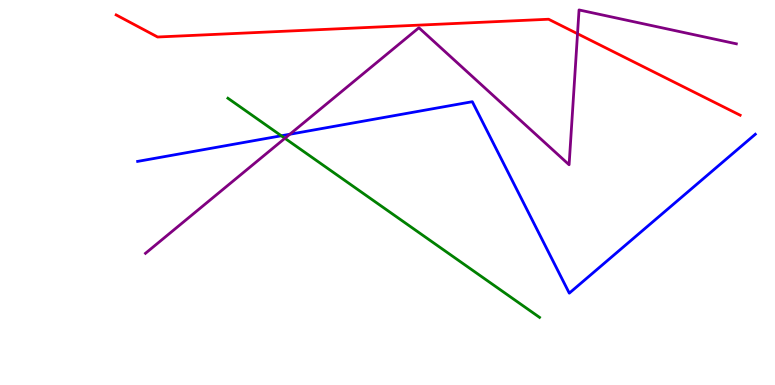[{'lines': ['blue', 'red'], 'intersections': []}, {'lines': ['green', 'red'], 'intersections': []}, {'lines': ['purple', 'red'], 'intersections': [{'x': 7.45, 'y': 9.12}]}, {'lines': ['blue', 'green'], 'intersections': [{'x': 3.63, 'y': 6.47}]}, {'lines': ['blue', 'purple'], 'intersections': [{'x': 3.74, 'y': 6.51}]}, {'lines': ['green', 'purple'], 'intersections': [{'x': 3.68, 'y': 6.41}]}]